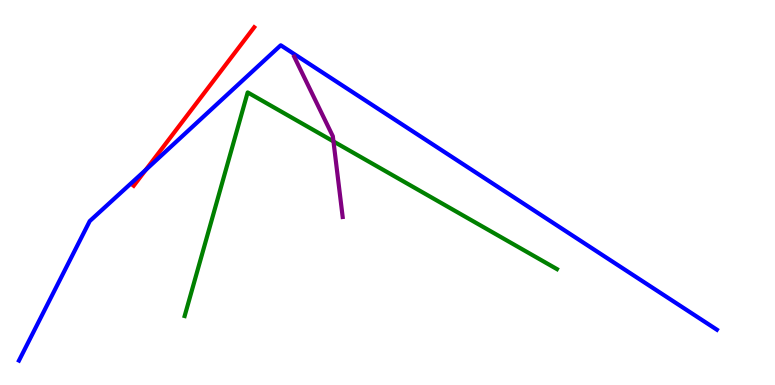[{'lines': ['blue', 'red'], 'intersections': [{'x': 1.88, 'y': 5.59}]}, {'lines': ['green', 'red'], 'intersections': []}, {'lines': ['purple', 'red'], 'intersections': []}, {'lines': ['blue', 'green'], 'intersections': []}, {'lines': ['blue', 'purple'], 'intersections': []}, {'lines': ['green', 'purple'], 'intersections': [{'x': 4.3, 'y': 6.33}]}]